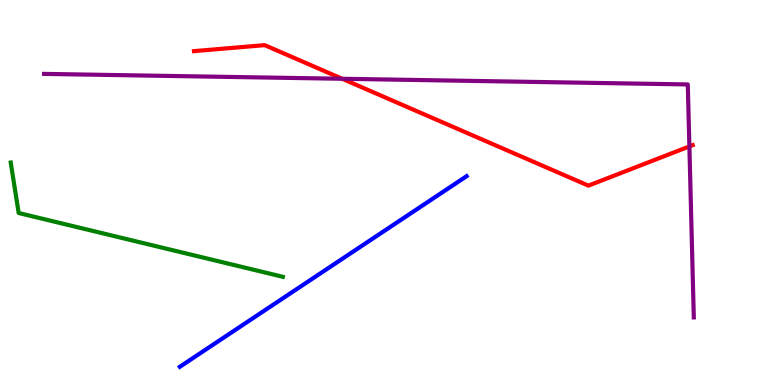[{'lines': ['blue', 'red'], 'intersections': []}, {'lines': ['green', 'red'], 'intersections': []}, {'lines': ['purple', 'red'], 'intersections': [{'x': 4.42, 'y': 7.95}, {'x': 8.9, 'y': 6.2}]}, {'lines': ['blue', 'green'], 'intersections': []}, {'lines': ['blue', 'purple'], 'intersections': []}, {'lines': ['green', 'purple'], 'intersections': []}]